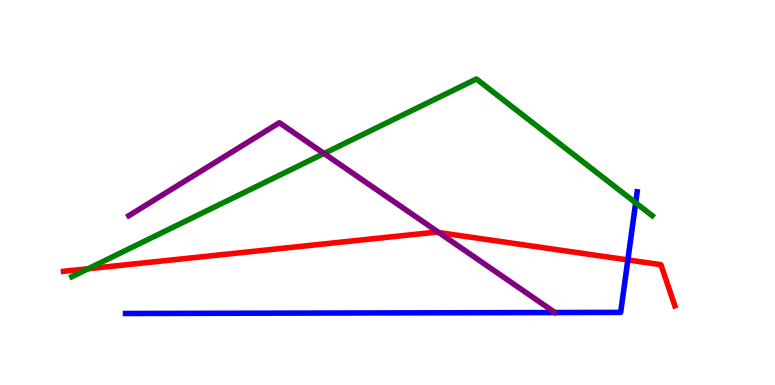[{'lines': ['blue', 'red'], 'intersections': [{'x': 8.1, 'y': 3.25}]}, {'lines': ['green', 'red'], 'intersections': [{'x': 1.14, 'y': 3.02}]}, {'lines': ['purple', 'red'], 'intersections': [{'x': 5.66, 'y': 3.96}]}, {'lines': ['blue', 'green'], 'intersections': [{'x': 8.2, 'y': 4.73}]}, {'lines': ['blue', 'purple'], 'intersections': []}, {'lines': ['green', 'purple'], 'intersections': [{'x': 4.18, 'y': 6.01}]}]